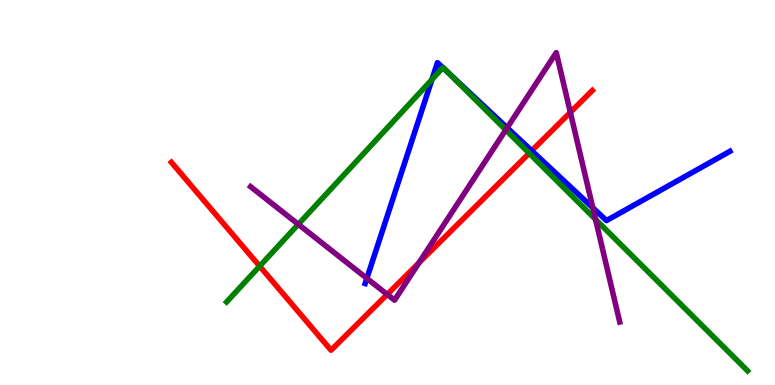[{'lines': ['blue', 'red'], 'intersections': [{'x': 6.86, 'y': 6.08}]}, {'lines': ['green', 'red'], 'intersections': [{'x': 3.35, 'y': 3.09}, {'x': 6.83, 'y': 6.02}]}, {'lines': ['purple', 'red'], 'intersections': [{'x': 5.0, 'y': 2.35}, {'x': 5.4, 'y': 3.17}, {'x': 7.36, 'y': 7.08}]}, {'lines': ['blue', 'green'], 'intersections': [{'x': 5.57, 'y': 7.93}, {'x': 5.71, 'y': 8.24}, {'x': 5.8, 'y': 8.07}]}, {'lines': ['blue', 'purple'], 'intersections': [{'x': 4.73, 'y': 2.77}, {'x': 6.54, 'y': 6.68}, {'x': 7.65, 'y': 4.6}]}, {'lines': ['green', 'purple'], 'intersections': [{'x': 3.85, 'y': 4.17}, {'x': 6.53, 'y': 6.63}, {'x': 7.68, 'y': 4.3}]}]